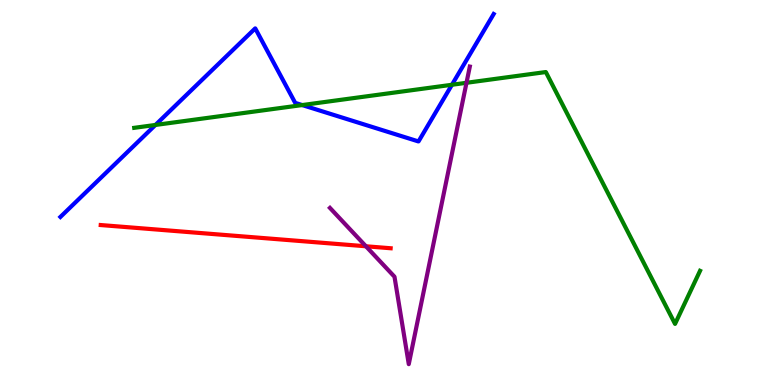[{'lines': ['blue', 'red'], 'intersections': []}, {'lines': ['green', 'red'], 'intersections': []}, {'lines': ['purple', 'red'], 'intersections': [{'x': 4.72, 'y': 3.6}]}, {'lines': ['blue', 'green'], 'intersections': [{'x': 2.01, 'y': 6.75}, {'x': 3.9, 'y': 7.27}, {'x': 5.83, 'y': 7.8}]}, {'lines': ['blue', 'purple'], 'intersections': []}, {'lines': ['green', 'purple'], 'intersections': [{'x': 6.02, 'y': 7.85}]}]